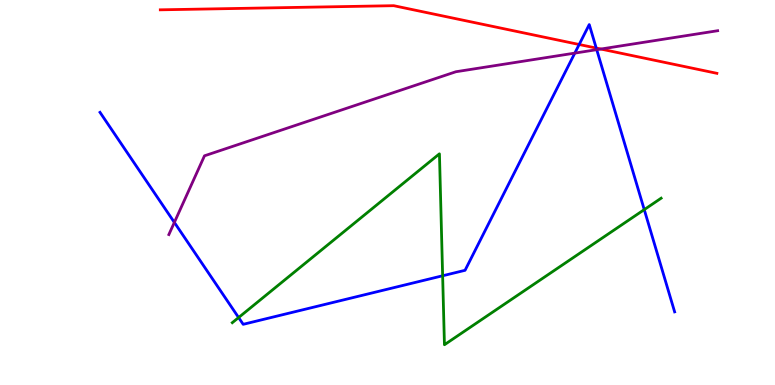[{'lines': ['blue', 'red'], 'intersections': [{'x': 7.47, 'y': 8.84}, {'x': 7.69, 'y': 8.75}]}, {'lines': ['green', 'red'], 'intersections': []}, {'lines': ['purple', 'red'], 'intersections': [{'x': 7.75, 'y': 8.73}]}, {'lines': ['blue', 'green'], 'intersections': [{'x': 3.08, 'y': 1.75}, {'x': 5.71, 'y': 2.84}, {'x': 8.31, 'y': 4.56}]}, {'lines': ['blue', 'purple'], 'intersections': [{'x': 2.25, 'y': 4.22}, {'x': 7.42, 'y': 8.62}, {'x': 7.7, 'y': 8.71}]}, {'lines': ['green', 'purple'], 'intersections': []}]